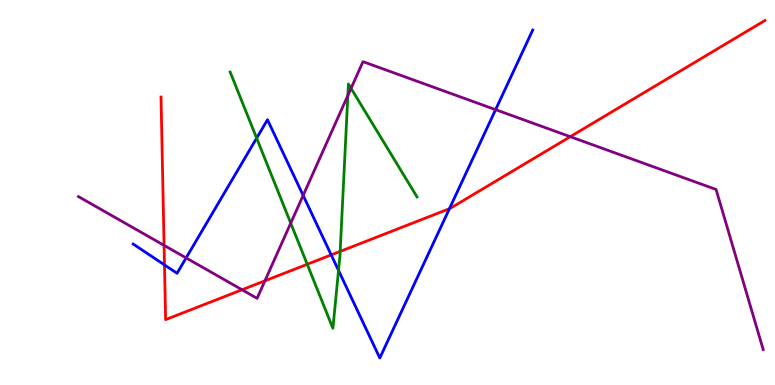[{'lines': ['blue', 'red'], 'intersections': [{'x': 2.12, 'y': 3.12}, {'x': 4.27, 'y': 3.38}, {'x': 5.8, 'y': 4.58}]}, {'lines': ['green', 'red'], 'intersections': [{'x': 3.96, 'y': 3.14}, {'x': 4.39, 'y': 3.47}]}, {'lines': ['purple', 'red'], 'intersections': [{'x': 2.12, 'y': 3.63}, {'x': 3.12, 'y': 2.47}, {'x': 3.42, 'y': 2.71}, {'x': 7.36, 'y': 6.45}]}, {'lines': ['blue', 'green'], 'intersections': [{'x': 3.31, 'y': 6.41}, {'x': 4.37, 'y': 2.98}]}, {'lines': ['blue', 'purple'], 'intersections': [{'x': 2.4, 'y': 3.3}, {'x': 3.91, 'y': 4.92}, {'x': 6.39, 'y': 7.15}]}, {'lines': ['green', 'purple'], 'intersections': [{'x': 3.75, 'y': 4.2}, {'x': 4.49, 'y': 7.52}, {'x': 4.53, 'y': 7.7}]}]